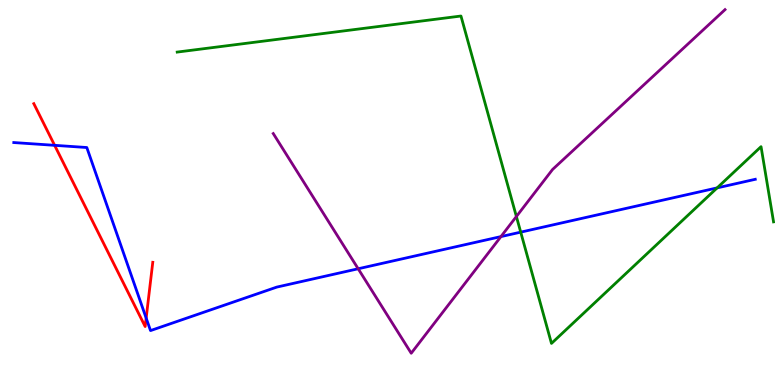[{'lines': ['blue', 'red'], 'intersections': [{'x': 0.705, 'y': 6.23}, {'x': 1.89, 'y': 1.74}]}, {'lines': ['green', 'red'], 'intersections': []}, {'lines': ['purple', 'red'], 'intersections': []}, {'lines': ['blue', 'green'], 'intersections': [{'x': 6.72, 'y': 3.97}, {'x': 9.25, 'y': 5.12}]}, {'lines': ['blue', 'purple'], 'intersections': [{'x': 4.62, 'y': 3.02}, {'x': 6.46, 'y': 3.85}]}, {'lines': ['green', 'purple'], 'intersections': [{'x': 6.66, 'y': 4.38}]}]